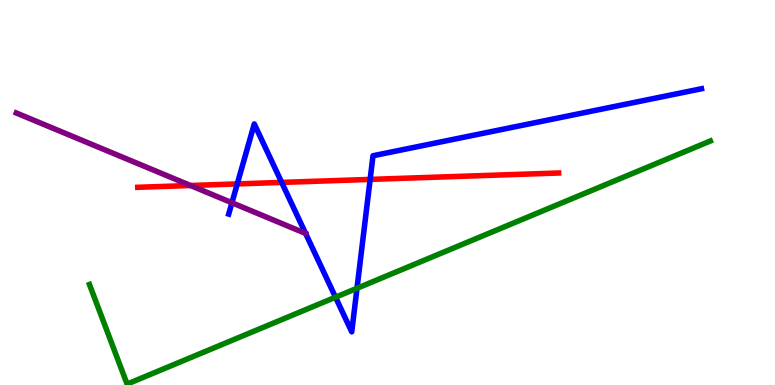[{'lines': ['blue', 'red'], 'intersections': [{'x': 3.06, 'y': 5.22}, {'x': 3.63, 'y': 5.26}, {'x': 4.78, 'y': 5.34}]}, {'lines': ['green', 'red'], 'intersections': []}, {'lines': ['purple', 'red'], 'intersections': [{'x': 2.46, 'y': 5.18}]}, {'lines': ['blue', 'green'], 'intersections': [{'x': 4.33, 'y': 2.28}, {'x': 4.61, 'y': 2.51}]}, {'lines': ['blue', 'purple'], 'intersections': [{'x': 2.99, 'y': 4.73}]}, {'lines': ['green', 'purple'], 'intersections': []}]